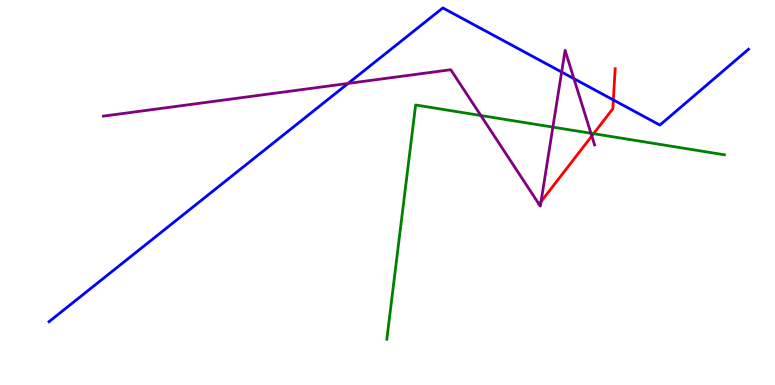[{'lines': ['blue', 'red'], 'intersections': [{'x': 7.91, 'y': 7.4}]}, {'lines': ['green', 'red'], 'intersections': [{'x': 7.66, 'y': 6.53}]}, {'lines': ['purple', 'red'], 'intersections': [{'x': 6.96, 'y': 4.7}, {'x': 6.98, 'y': 4.76}, {'x': 7.64, 'y': 6.47}]}, {'lines': ['blue', 'green'], 'intersections': []}, {'lines': ['blue', 'purple'], 'intersections': [{'x': 4.49, 'y': 7.83}, {'x': 7.25, 'y': 8.13}, {'x': 7.41, 'y': 7.96}]}, {'lines': ['green', 'purple'], 'intersections': [{'x': 6.2, 'y': 7.0}, {'x': 7.13, 'y': 6.7}, {'x': 7.63, 'y': 6.54}]}]